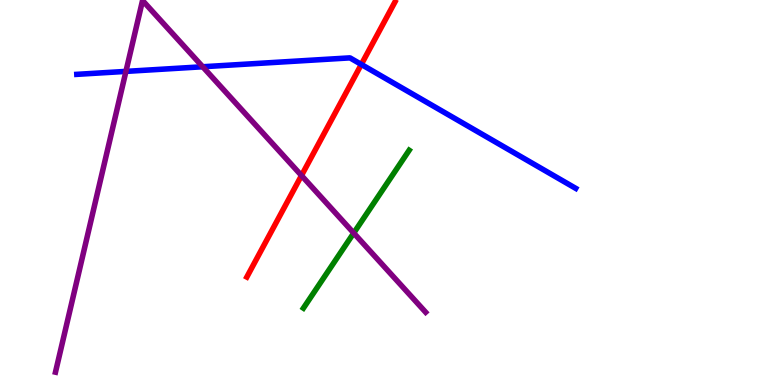[{'lines': ['blue', 'red'], 'intersections': [{'x': 4.66, 'y': 8.33}]}, {'lines': ['green', 'red'], 'intersections': []}, {'lines': ['purple', 'red'], 'intersections': [{'x': 3.89, 'y': 5.44}]}, {'lines': ['blue', 'green'], 'intersections': []}, {'lines': ['blue', 'purple'], 'intersections': [{'x': 1.63, 'y': 8.15}, {'x': 2.62, 'y': 8.27}]}, {'lines': ['green', 'purple'], 'intersections': [{'x': 4.56, 'y': 3.95}]}]